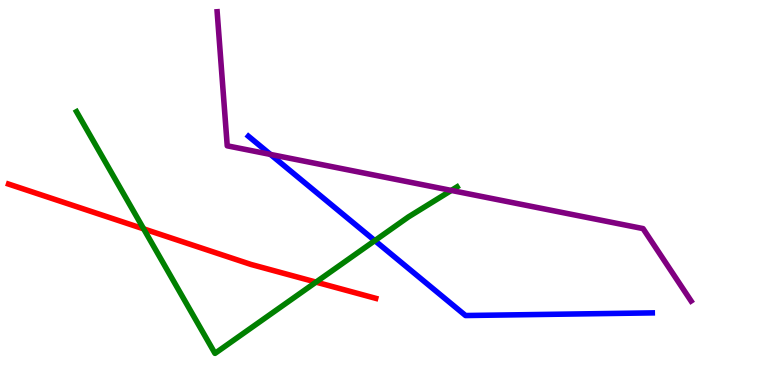[{'lines': ['blue', 'red'], 'intersections': []}, {'lines': ['green', 'red'], 'intersections': [{'x': 1.85, 'y': 4.06}, {'x': 4.08, 'y': 2.67}]}, {'lines': ['purple', 'red'], 'intersections': []}, {'lines': ['blue', 'green'], 'intersections': [{'x': 4.84, 'y': 3.75}]}, {'lines': ['blue', 'purple'], 'intersections': [{'x': 3.49, 'y': 5.99}]}, {'lines': ['green', 'purple'], 'intersections': [{'x': 5.82, 'y': 5.05}]}]